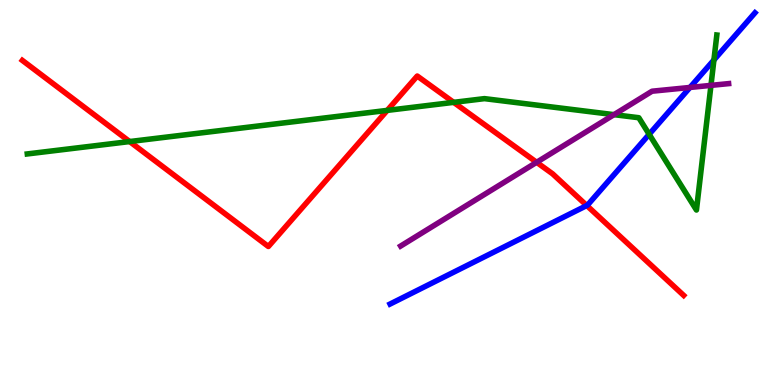[{'lines': ['blue', 'red'], 'intersections': [{'x': 7.57, 'y': 4.66}]}, {'lines': ['green', 'red'], 'intersections': [{'x': 1.67, 'y': 6.32}, {'x': 5.0, 'y': 7.13}, {'x': 5.85, 'y': 7.34}]}, {'lines': ['purple', 'red'], 'intersections': [{'x': 6.92, 'y': 5.78}]}, {'lines': ['blue', 'green'], 'intersections': [{'x': 8.38, 'y': 6.51}, {'x': 9.21, 'y': 8.44}]}, {'lines': ['blue', 'purple'], 'intersections': [{'x': 8.9, 'y': 7.73}]}, {'lines': ['green', 'purple'], 'intersections': [{'x': 7.92, 'y': 7.02}, {'x': 9.17, 'y': 7.78}]}]